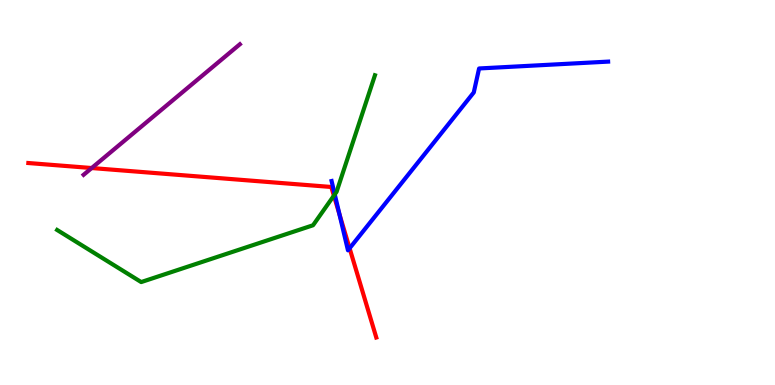[{'lines': ['blue', 'red'], 'intersections': [{'x': 4.38, 'y': 4.43}, {'x': 4.51, 'y': 3.55}]}, {'lines': ['green', 'red'], 'intersections': [{'x': 4.31, 'y': 4.92}]}, {'lines': ['purple', 'red'], 'intersections': [{'x': 1.18, 'y': 5.64}]}, {'lines': ['blue', 'green'], 'intersections': [{'x': 4.32, 'y': 4.95}]}, {'lines': ['blue', 'purple'], 'intersections': []}, {'lines': ['green', 'purple'], 'intersections': []}]